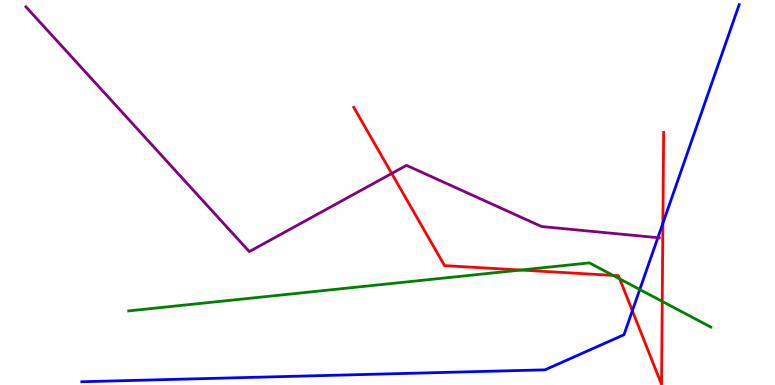[{'lines': ['blue', 'red'], 'intersections': [{'x': 8.16, 'y': 1.93}, {'x': 8.55, 'y': 4.2}]}, {'lines': ['green', 'red'], 'intersections': [{'x': 6.72, 'y': 2.99}, {'x': 7.91, 'y': 2.85}, {'x': 8.0, 'y': 2.76}, {'x': 8.55, 'y': 2.17}]}, {'lines': ['purple', 'red'], 'intersections': [{'x': 5.05, 'y': 5.49}]}, {'lines': ['blue', 'green'], 'intersections': [{'x': 8.26, 'y': 2.48}]}, {'lines': ['blue', 'purple'], 'intersections': [{'x': 8.49, 'y': 3.83}]}, {'lines': ['green', 'purple'], 'intersections': []}]